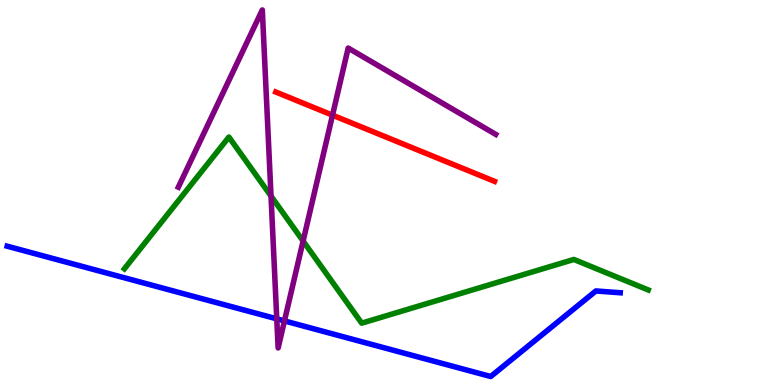[{'lines': ['blue', 'red'], 'intersections': []}, {'lines': ['green', 'red'], 'intersections': []}, {'lines': ['purple', 'red'], 'intersections': [{'x': 4.29, 'y': 7.01}]}, {'lines': ['blue', 'green'], 'intersections': []}, {'lines': ['blue', 'purple'], 'intersections': [{'x': 3.57, 'y': 1.72}, {'x': 3.67, 'y': 1.66}]}, {'lines': ['green', 'purple'], 'intersections': [{'x': 3.5, 'y': 4.91}, {'x': 3.91, 'y': 3.74}]}]